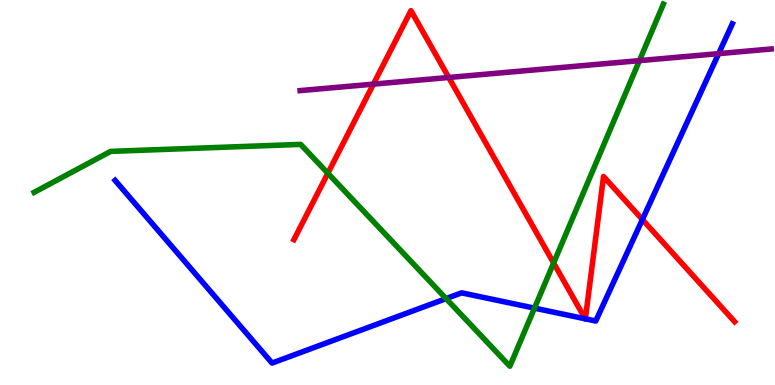[{'lines': ['blue', 'red'], 'intersections': [{'x': 7.55, 'y': 1.72}, {'x': 7.55, 'y': 1.72}, {'x': 8.29, 'y': 4.3}]}, {'lines': ['green', 'red'], 'intersections': [{'x': 4.23, 'y': 5.5}, {'x': 7.14, 'y': 3.17}]}, {'lines': ['purple', 'red'], 'intersections': [{'x': 4.82, 'y': 7.81}, {'x': 5.79, 'y': 7.99}]}, {'lines': ['blue', 'green'], 'intersections': [{'x': 5.76, 'y': 2.24}, {'x': 6.9, 'y': 2.0}]}, {'lines': ['blue', 'purple'], 'intersections': [{'x': 9.27, 'y': 8.61}]}, {'lines': ['green', 'purple'], 'intersections': [{'x': 8.25, 'y': 8.43}]}]